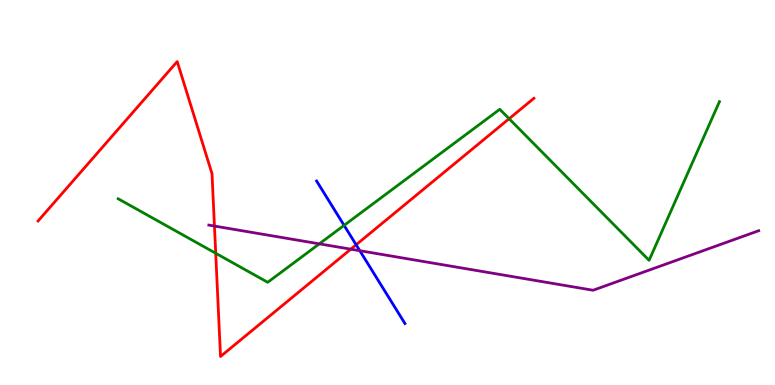[{'lines': ['blue', 'red'], 'intersections': [{'x': 4.6, 'y': 3.64}]}, {'lines': ['green', 'red'], 'intersections': [{'x': 2.78, 'y': 3.42}, {'x': 6.57, 'y': 6.92}]}, {'lines': ['purple', 'red'], 'intersections': [{'x': 2.77, 'y': 4.13}, {'x': 4.53, 'y': 3.53}]}, {'lines': ['blue', 'green'], 'intersections': [{'x': 4.44, 'y': 4.15}]}, {'lines': ['blue', 'purple'], 'intersections': [{'x': 4.64, 'y': 3.49}]}, {'lines': ['green', 'purple'], 'intersections': [{'x': 4.12, 'y': 3.67}]}]